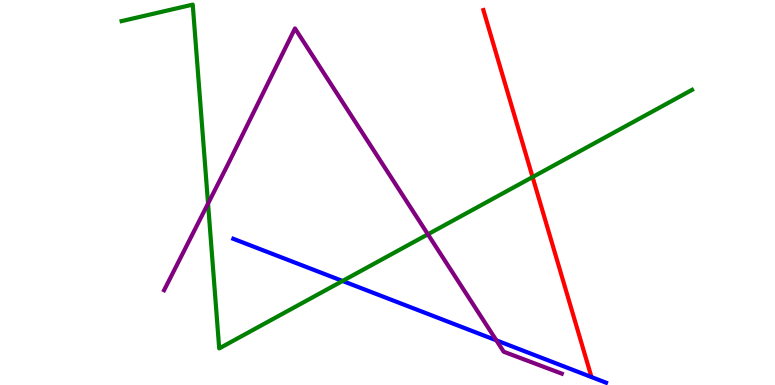[{'lines': ['blue', 'red'], 'intersections': []}, {'lines': ['green', 'red'], 'intersections': [{'x': 6.87, 'y': 5.4}]}, {'lines': ['purple', 'red'], 'intersections': []}, {'lines': ['blue', 'green'], 'intersections': [{'x': 4.42, 'y': 2.7}]}, {'lines': ['blue', 'purple'], 'intersections': [{'x': 6.4, 'y': 1.16}]}, {'lines': ['green', 'purple'], 'intersections': [{'x': 2.68, 'y': 4.71}, {'x': 5.52, 'y': 3.91}]}]